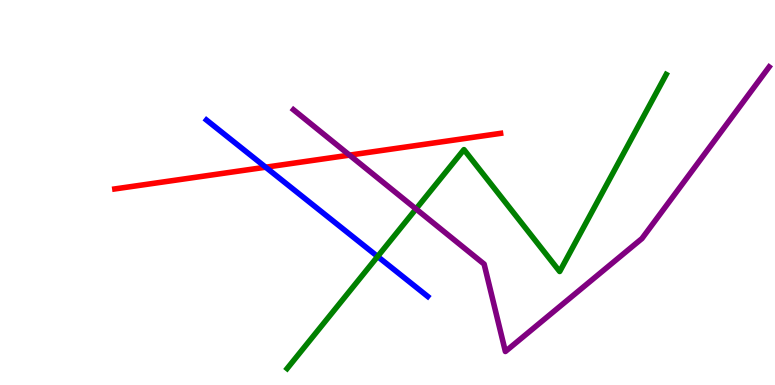[{'lines': ['blue', 'red'], 'intersections': [{'x': 3.43, 'y': 5.66}]}, {'lines': ['green', 'red'], 'intersections': []}, {'lines': ['purple', 'red'], 'intersections': [{'x': 4.51, 'y': 5.97}]}, {'lines': ['blue', 'green'], 'intersections': [{'x': 4.87, 'y': 3.34}]}, {'lines': ['blue', 'purple'], 'intersections': []}, {'lines': ['green', 'purple'], 'intersections': [{'x': 5.37, 'y': 4.57}]}]